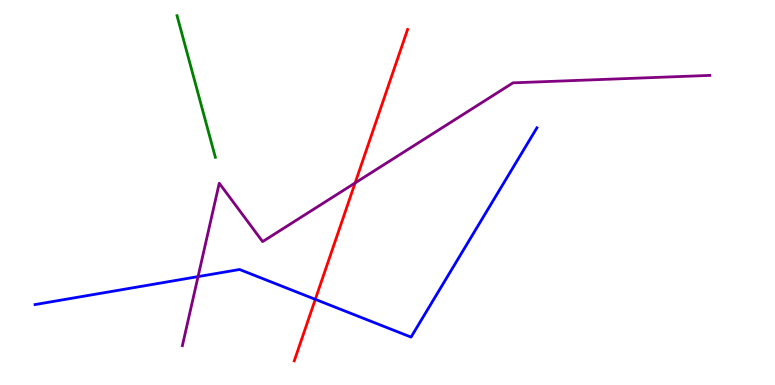[{'lines': ['blue', 'red'], 'intersections': [{'x': 4.07, 'y': 2.22}]}, {'lines': ['green', 'red'], 'intersections': []}, {'lines': ['purple', 'red'], 'intersections': [{'x': 4.58, 'y': 5.25}]}, {'lines': ['blue', 'green'], 'intersections': []}, {'lines': ['blue', 'purple'], 'intersections': [{'x': 2.56, 'y': 2.82}]}, {'lines': ['green', 'purple'], 'intersections': []}]